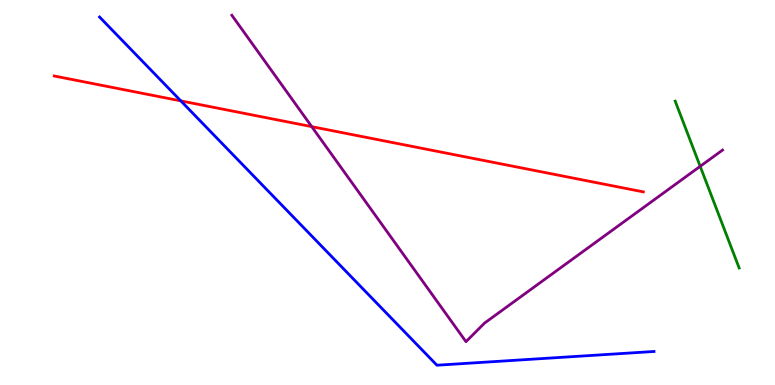[{'lines': ['blue', 'red'], 'intersections': [{'x': 2.33, 'y': 7.38}]}, {'lines': ['green', 'red'], 'intersections': []}, {'lines': ['purple', 'red'], 'intersections': [{'x': 4.02, 'y': 6.71}]}, {'lines': ['blue', 'green'], 'intersections': []}, {'lines': ['blue', 'purple'], 'intersections': []}, {'lines': ['green', 'purple'], 'intersections': [{'x': 9.03, 'y': 5.68}]}]